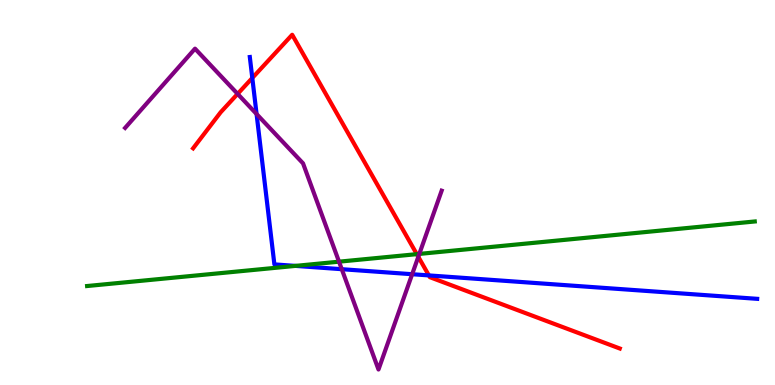[{'lines': ['blue', 'red'], 'intersections': [{'x': 3.26, 'y': 7.97}, {'x': 5.53, 'y': 2.85}]}, {'lines': ['green', 'red'], 'intersections': [{'x': 5.38, 'y': 3.4}]}, {'lines': ['purple', 'red'], 'intersections': [{'x': 3.07, 'y': 7.56}, {'x': 5.4, 'y': 3.33}]}, {'lines': ['blue', 'green'], 'intersections': [{'x': 3.81, 'y': 3.09}]}, {'lines': ['blue', 'purple'], 'intersections': [{'x': 3.31, 'y': 7.04}, {'x': 4.41, 'y': 3.01}, {'x': 5.32, 'y': 2.88}]}, {'lines': ['green', 'purple'], 'intersections': [{'x': 4.37, 'y': 3.2}, {'x': 5.41, 'y': 3.4}]}]